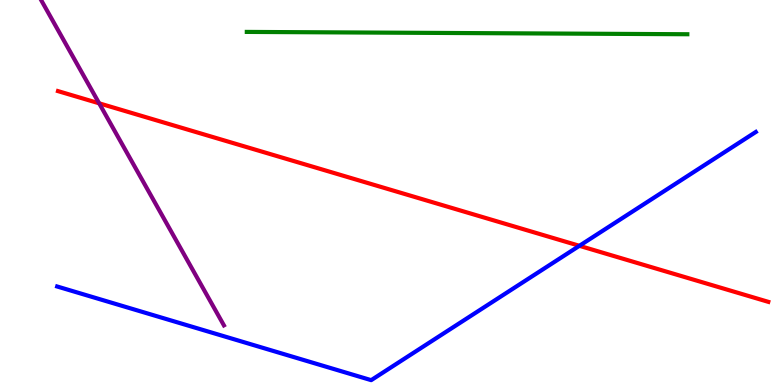[{'lines': ['blue', 'red'], 'intersections': [{'x': 7.48, 'y': 3.62}]}, {'lines': ['green', 'red'], 'intersections': []}, {'lines': ['purple', 'red'], 'intersections': [{'x': 1.28, 'y': 7.32}]}, {'lines': ['blue', 'green'], 'intersections': []}, {'lines': ['blue', 'purple'], 'intersections': []}, {'lines': ['green', 'purple'], 'intersections': []}]